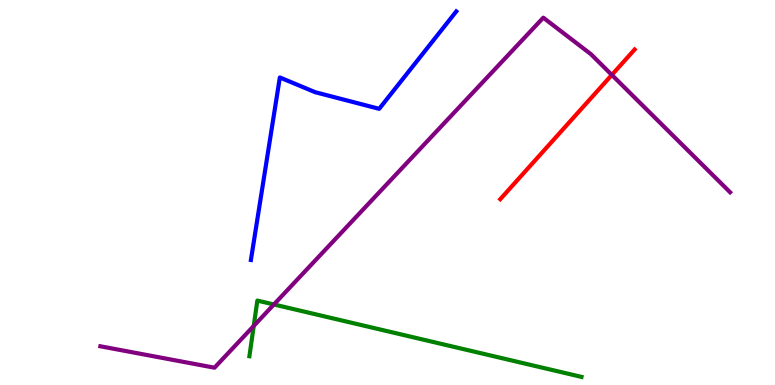[{'lines': ['blue', 'red'], 'intersections': []}, {'lines': ['green', 'red'], 'intersections': []}, {'lines': ['purple', 'red'], 'intersections': [{'x': 7.89, 'y': 8.05}]}, {'lines': ['blue', 'green'], 'intersections': []}, {'lines': ['blue', 'purple'], 'intersections': []}, {'lines': ['green', 'purple'], 'intersections': [{'x': 3.27, 'y': 1.53}, {'x': 3.53, 'y': 2.09}]}]